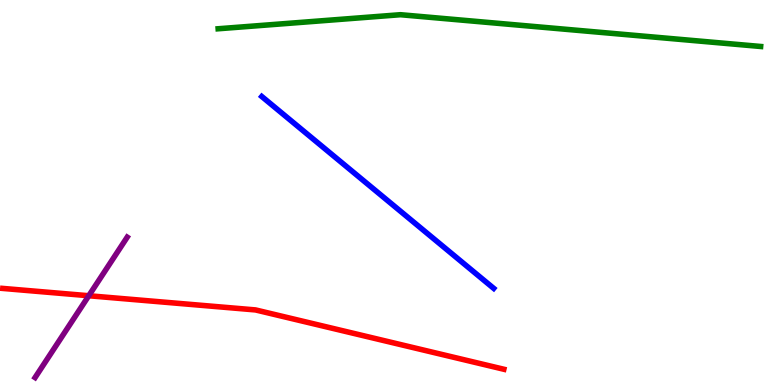[{'lines': ['blue', 'red'], 'intersections': []}, {'lines': ['green', 'red'], 'intersections': []}, {'lines': ['purple', 'red'], 'intersections': [{'x': 1.15, 'y': 2.32}]}, {'lines': ['blue', 'green'], 'intersections': []}, {'lines': ['blue', 'purple'], 'intersections': []}, {'lines': ['green', 'purple'], 'intersections': []}]